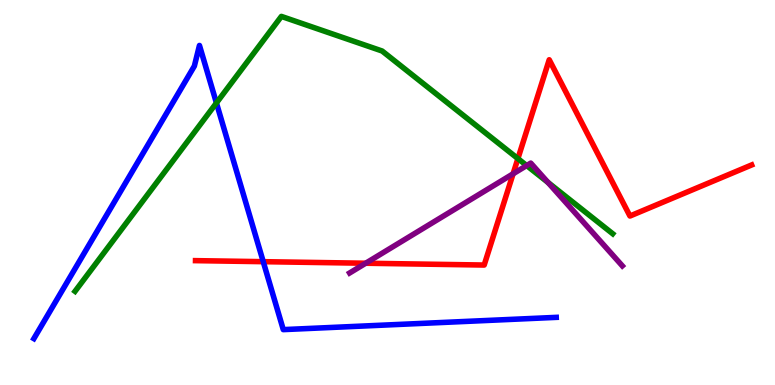[{'lines': ['blue', 'red'], 'intersections': [{'x': 3.4, 'y': 3.2}]}, {'lines': ['green', 'red'], 'intersections': [{'x': 6.68, 'y': 5.88}]}, {'lines': ['purple', 'red'], 'intersections': [{'x': 4.72, 'y': 3.16}, {'x': 6.62, 'y': 5.49}]}, {'lines': ['blue', 'green'], 'intersections': [{'x': 2.79, 'y': 7.33}]}, {'lines': ['blue', 'purple'], 'intersections': []}, {'lines': ['green', 'purple'], 'intersections': [{'x': 6.8, 'y': 5.7}, {'x': 7.07, 'y': 5.26}]}]